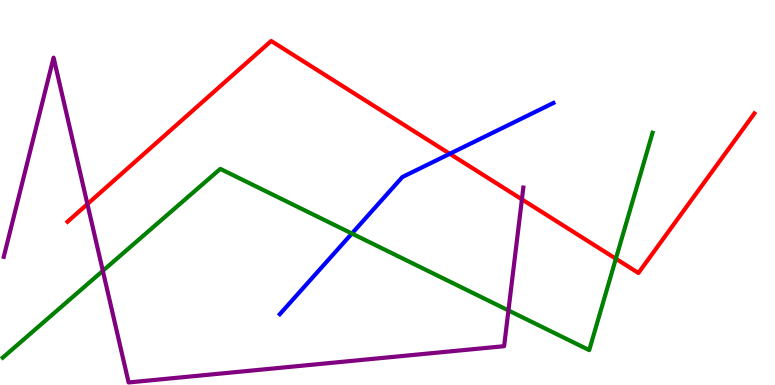[{'lines': ['blue', 'red'], 'intersections': [{'x': 5.8, 'y': 6.01}]}, {'lines': ['green', 'red'], 'intersections': [{'x': 7.95, 'y': 3.28}]}, {'lines': ['purple', 'red'], 'intersections': [{'x': 1.13, 'y': 4.7}, {'x': 6.73, 'y': 4.82}]}, {'lines': ['blue', 'green'], 'intersections': [{'x': 4.54, 'y': 3.93}]}, {'lines': ['blue', 'purple'], 'intersections': []}, {'lines': ['green', 'purple'], 'intersections': [{'x': 1.33, 'y': 2.97}, {'x': 6.56, 'y': 1.94}]}]